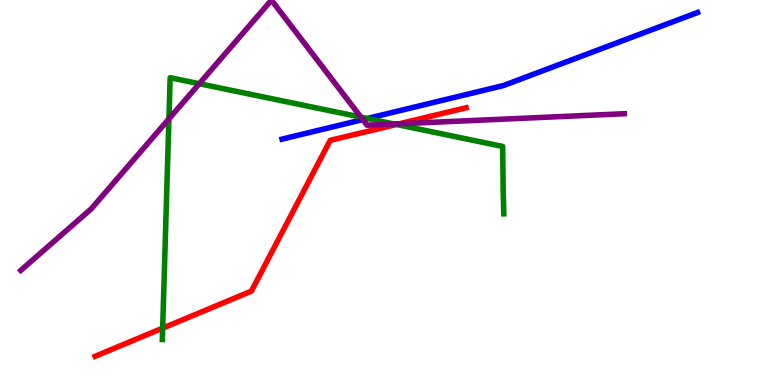[{'lines': ['blue', 'red'], 'intersections': []}, {'lines': ['green', 'red'], 'intersections': [{'x': 2.1, 'y': 1.48}, {'x': 5.12, 'y': 6.77}]}, {'lines': ['purple', 'red'], 'intersections': [{'x': 5.15, 'y': 6.78}]}, {'lines': ['blue', 'green'], 'intersections': [{'x': 4.74, 'y': 6.92}]}, {'lines': ['blue', 'purple'], 'intersections': [{'x': 4.68, 'y': 6.89}]}, {'lines': ['green', 'purple'], 'intersections': [{'x': 2.18, 'y': 6.91}, {'x': 2.57, 'y': 7.83}, {'x': 4.66, 'y': 6.96}, {'x': 5.09, 'y': 6.78}]}]